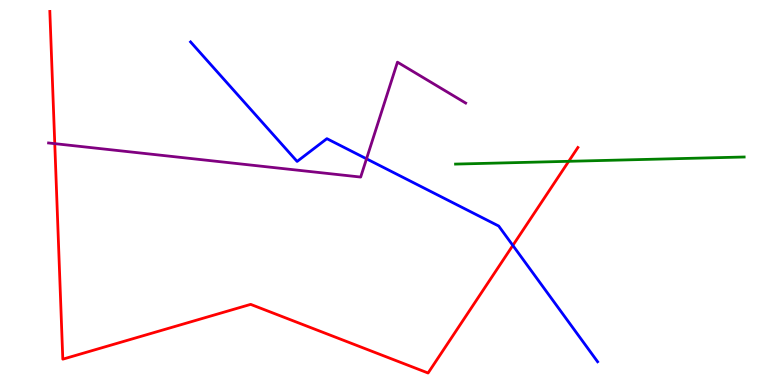[{'lines': ['blue', 'red'], 'intersections': [{'x': 6.62, 'y': 3.63}]}, {'lines': ['green', 'red'], 'intersections': [{'x': 7.34, 'y': 5.81}]}, {'lines': ['purple', 'red'], 'intersections': [{'x': 0.707, 'y': 6.27}]}, {'lines': ['blue', 'green'], 'intersections': []}, {'lines': ['blue', 'purple'], 'intersections': [{'x': 4.73, 'y': 5.87}]}, {'lines': ['green', 'purple'], 'intersections': []}]